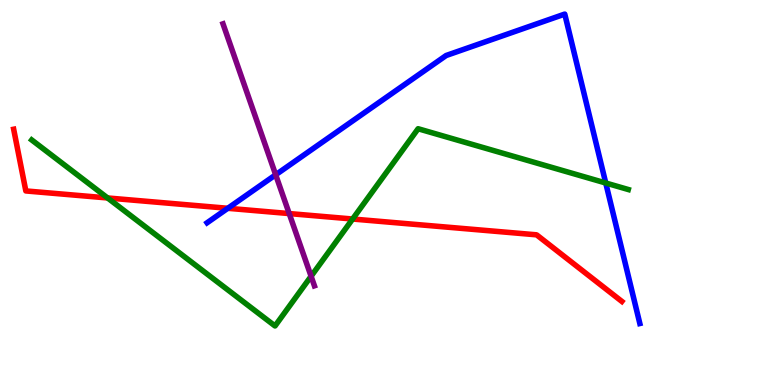[{'lines': ['blue', 'red'], 'intersections': [{'x': 2.94, 'y': 4.59}]}, {'lines': ['green', 'red'], 'intersections': [{'x': 1.39, 'y': 4.86}, {'x': 4.55, 'y': 4.31}]}, {'lines': ['purple', 'red'], 'intersections': [{'x': 3.73, 'y': 4.45}]}, {'lines': ['blue', 'green'], 'intersections': [{'x': 7.82, 'y': 5.25}]}, {'lines': ['blue', 'purple'], 'intersections': [{'x': 3.56, 'y': 5.46}]}, {'lines': ['green', 'purple'], 'intersections': [{'x': 4.01, 'y': 2.82}]}]